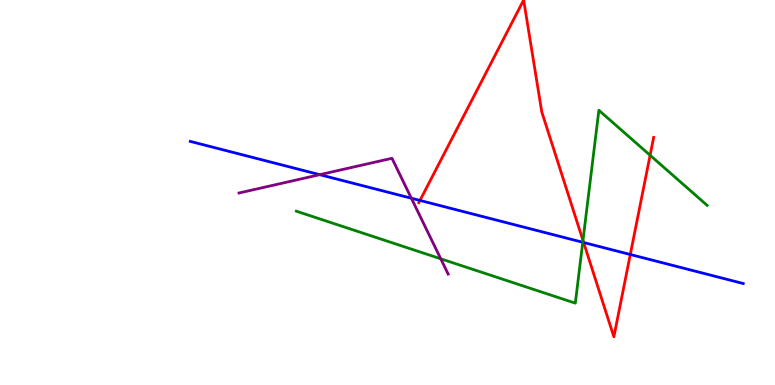[{'lines': ['blue', 'red'], 'intersections': [{'x': 5.42, 'y': 4.79}, {'x': 7.53, 'y': 3.7}, {'x': 8.13, 'y': 3.39}]}, {'lines': ['green', 'red'], 'intersections': [{'x': 7.52, 'y': 3.75}, {'x': 8.39, 'y': 5.97}]}, {'lines': ['purple', 'red'], 'intersections': []}, {'lines': ['blue', 'green'], 'intersections': [{'x': 7.52, 'y': 3.71}]}, {'lines': ['blue', 'purple'], 'intersections': [{'x': 4.13, 'y': 5.46}, {'x': 5.31, 'y': 4.85}]}, {'lines': ['green', 'purple'], 'intersections': [{'x': 5.69, 'y': 3.28}]}]